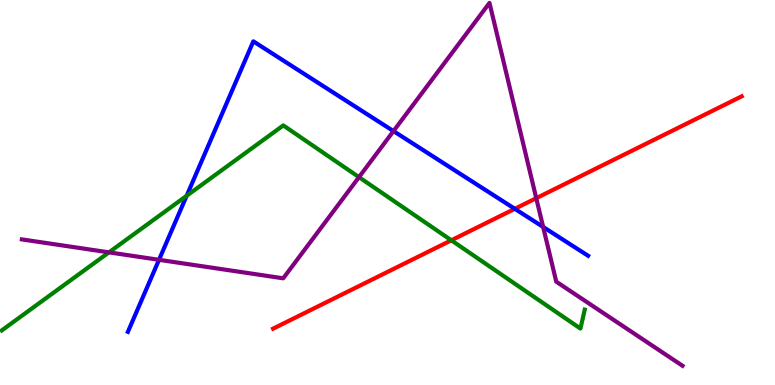[{'lines': ['blue', 'red'], 'intersections': [{'x': 6.64, 'y': 4.58}]}, {'lines': ['green', 'red'], 'intersections': [{'x': 5.82, 'y': 3.76}]}, {'lines': ['purple', 'red'], 'intersections': [{'x': 6.92, 'y': 4.85}]}, {'lines': ['blue', 'green'], 'intersections': [{'x': 2.41, 'y': 4.91}]}, {'lines': ['blue', 'purple'], 'intersections': [{'x': 2.05, 'y': 3.25}, {'x': 5.08, 'y': 6.59}, {'x': 7.01, 'y': 4.1}]}, {'lines': ['green', 'purple'], 'intersections': [{'x': 1.41, 'y': 3.45}, {'x': 4.63, 'y': 5.4}]}]